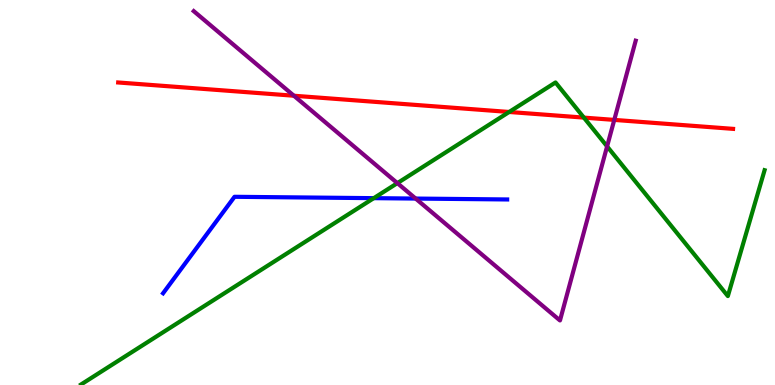[{'lines': ['blue', 'red'], 'intersections': []}, {'lines': ['green', 'red'], 'intersections': [{'x': 6.57, 'y': 7.09}, {'x': 7.53, 'y': 6.95}]}, {'lines': ['purple', 'red'], 'intersections': [{'x': 3.79, 'y': 7.51}, {'x': 7.93, 'y': 6.89}]}, {'lines': ['blue', 'green'], 'intersections': [{'x': 4.82, 'y': 4.85}]}, {'lines': ['blue', 'purple'], 'intersections': [{'x': 5.36, 'y': 4.84}]}, {'lines': ['green', 'purple'], 'intersections': [{'x': 5.13, 'y': 5.24}, {'x': 7.83, 'y': 6.2}]}]